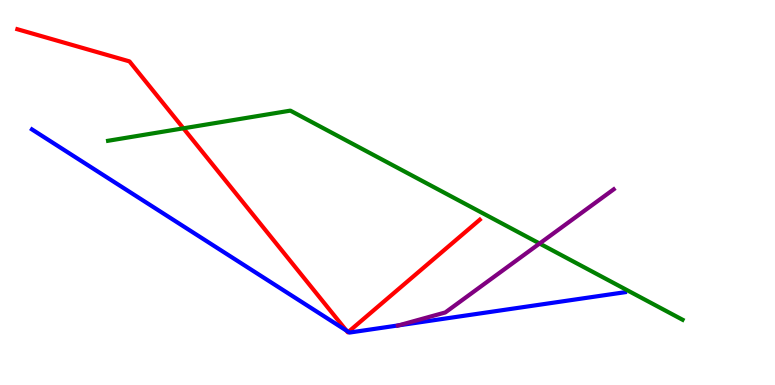[{'lines': ['blue', 'red'], 'intersections': [{'x': 4.47, 'y': 1.41}, {'x': 4.5, 'y': 1.38}]}, {'lines': ['green', 'red'], 'intersections': [{'x': 2.37, 'y': 6.67}]}, {'lines': ['purple', 'red'], 'intersections': []}, {'lines': ['blue', 'green'], 'intersections': []}, {'lines': ['blue', 'purple'], 'intersections': [{'x': 5.14, 'y': 1.55}]}, {'lines': ['green', 'purple'], 'intersections': [{'x': 6.96, 'y': 3.67}]}]